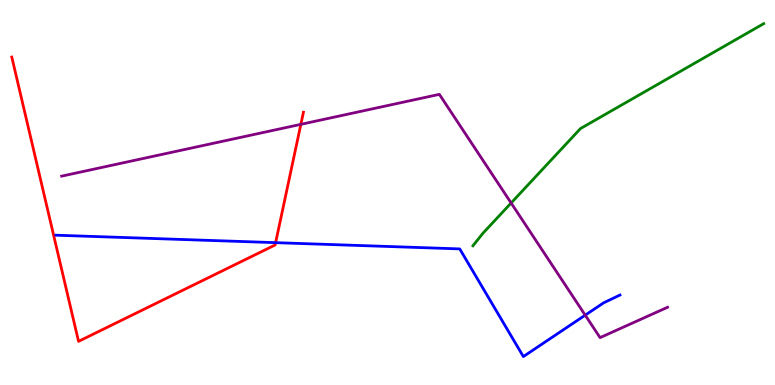[{'lines': ['blue', 'red'], 'intersections': [{'x': 3.56, 'y': 3.7}]}, {'lines': ['green', 'red'], 'intersections': []}, {'lines': ['purple', 'red'], 'intersections': [{'x': 3.88, 'y': 6.77}]}, {'lines': ['blue', 'green'], 'intersections': []}, {'lines': ['blue', 'purple'], 'intersections': [{'x': 7.55, 'y': 1.81}]}, {'lines': ['green', 'purple'], 'intersections': [{'x': 6.6, 'y': 4.73}]}]